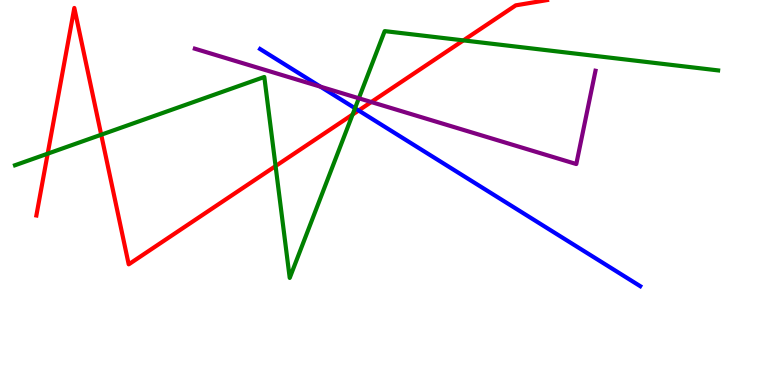[{'lines': ['blue', 'red'], 'intersections': [{'x': 4.63, 'y': 7.13}]}, {'lines': ['green', 'red'], 'intersections': [{'x': 0.615, 'y': 6.01}, {'x': 1.31, 'y': 6.5}, {'x': 3.56, 'y': 5.69}, {'x': 4.55, 'y': 7.03}, {'x': 5.98, 'y': 8.95}]}, {'lines': ['purple', 'red'], 'intersections': [{'x': 4.79, 'y': 7.35}]}, {'lines': ['blue', 'green'], 'intersections': [{'x': 4.58, 'y': 7.19}]}, {'lines': ['blue', 'purple'], 'intersections': [{'x': 4.13, 'y': 7.75}]}, {'lines': ['green', 'purple'], 'intersections': [{'x': 4.63, 'y': 7.45}]}]